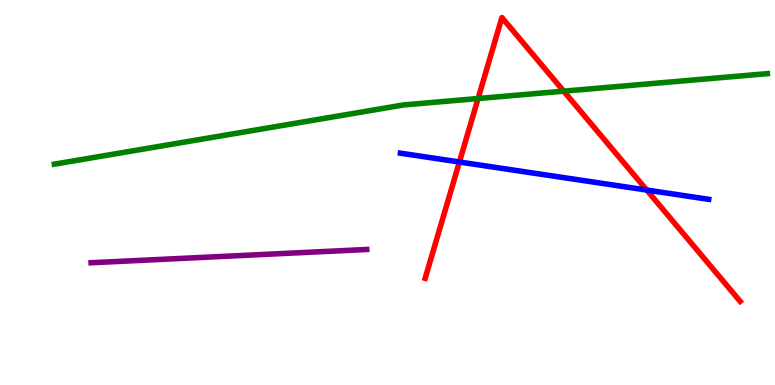[{'lines': ['blue', 'red'], 'intersections': [{'x': 5.93, 'y': 5.79}, {'x': 8.34, 'y': 5.06}]}, {'lines': ['green', 'red'], 'intersections': [{'x': 6.17, 'y': 7.44}, {'x': 7.27, 'y': 7.63}]}, {'lines': ['purple', 'red'], 'intersections': []}, {'lines': ['blue', 'green'], 'intersections': []}, {'lines': ['blue', 'purple'], 'intersections': []}, {'lines': ['green', 'purple'], 'intersections': []}]